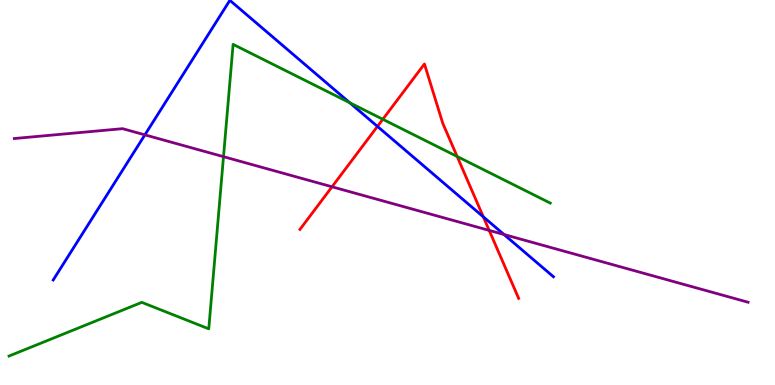[{'lines': ['blue', 'red'], 'intersections': [{'x': 4.87, 'y': 6.72}, {'x': 6.24, 'y': 4.37}]}, {'lines': ['green', 'red'], 'intersections': [{'x': 4.94, 'y': 6.9}, {'x': 5.9, 'y': 5.94}]}, {'lines': ['purple', 'red'], 'intersections': [{'x': 4.28, 'y': 5.15}, {'x': 6.31, 'y': 4.02}]}, {'lines': ['blue', 'green'], 'intersections': [{'x': 4.51, 'y': 7.33}]}, {'lines': ['blue', 'purple'], 'intersections': [{'x': 1.87, 'y': 6.5}, {'x': 6.5, 'y': 3.91}]}, {'lines': ['green', 'purple'], 'intersections': [{'x': 2.88, 'y': 5.93}]}]